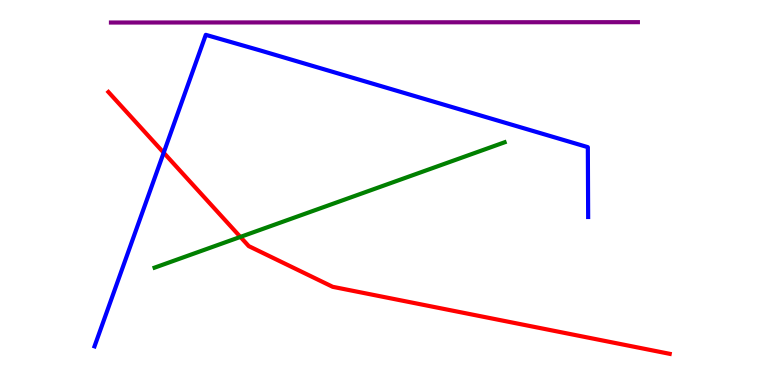[{'lines': ['blue', 'red'], 'intersections': [{'x': 2.11, 'y': 6.03}]}, {'lines': ['green', 'red'], 'intersections': [{'x': 3.1, 'y': 3.85}]}, {'lines': ['purple', 'red'], 'intersections': []}, {'lines': ['blue', 'green'], 'intersections': []}, {'lines': ['blue', 'purple'], 'intersections': []}, {'lines': ['green', 'purple'], 'intersections': []}]